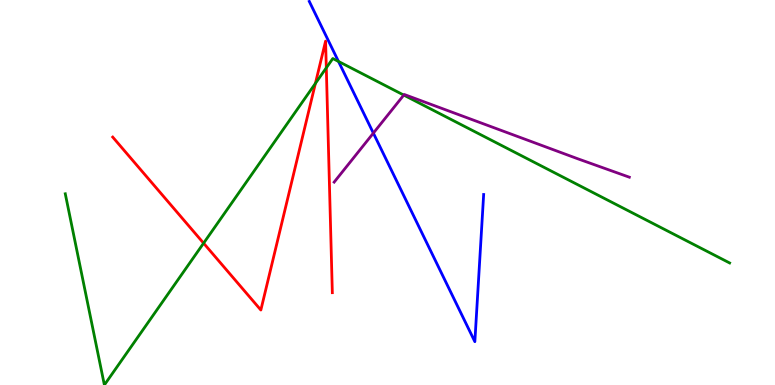[{'lines': ['blue', 'red'], 'intersections': []}, {'lines': ['green', 'red'], 'intersections': [{'x': 2.63, 'y': 3.68}, {'x': 4.07, 'y': 7.83}, {'x': 4.21, 'y': 8.24}]}, {'lines': ['purple', 'red'], 'intersections': []}, {'lines': ['blue', 'green'], 'intersections': [{'x': 4.37, 'y': 8.4}]}, {'lines': ['blue', 'purple'], 'intersections': [{'x': 4.82, 'y': 6.54}]}, {'lines': ['green', 'purple'], 'intersections': [{'x': 5.21, 'y': 7.53}]}]